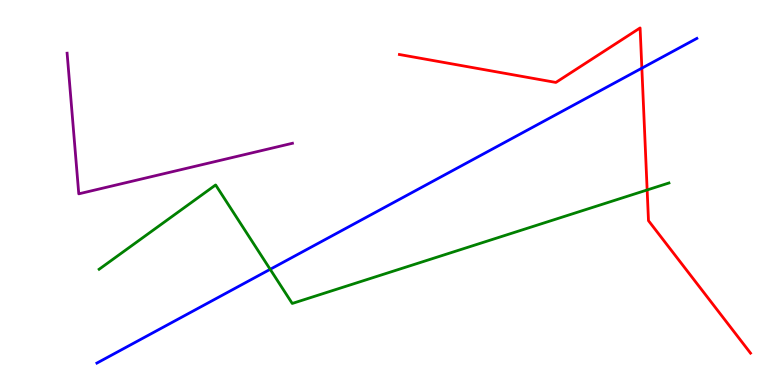[{'lines': ['blue', 'red'], 'intersections': [{'x': 8.28, 'y': 8.23}]}, {'lines': ['green', 'red'], 'intersections': [{'x': 8.35, 'y': 5.07}]}, {'lines': ['purple', 'red'], 'intersections': []}, {'lines': ['blue', 'green'], 'intersections': [{'x': 3.49, 'y': 3.0}]}, {'lines': ['blue', 'purple'], 'intersections': []}, {'lines': ['green', 'purple'], 'intersections': []}]